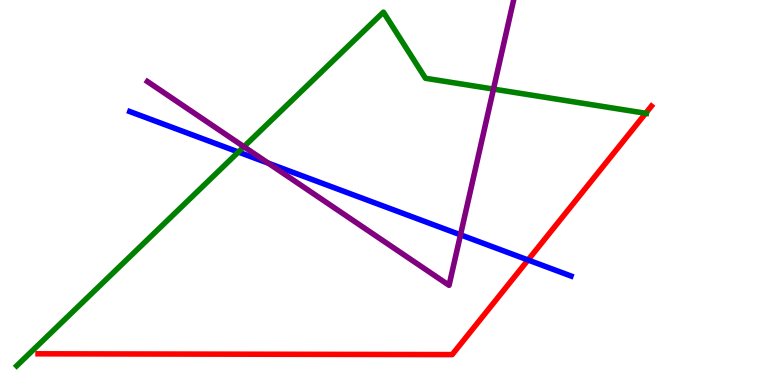[{'lines': ['blue', 'red'], 'intersections': [{'x': 6.81, 'y': 3.25}]}, {'lines': ['green', 'red'], 'intersections': [{'x': 8.33, 'y': 7.06}]}, {'lines': ['purple', 'red'], 'intersections': []}, {'lines': ['blue', 'green'], 'intersections': [{'x': 3.08, 'y': 6.05}]}, {'lines': ['blue', 'purple'], 'intersections': [{'x': 3.46, 'y': 5.76}, {'x': 5.94, 'y': 3.9}]}, {'lines': ['green', 'purple'], 'intersections': [{'x': 3.15, 'y': 6.19}, {'x': 6.37, 'y': 7.69}]}]